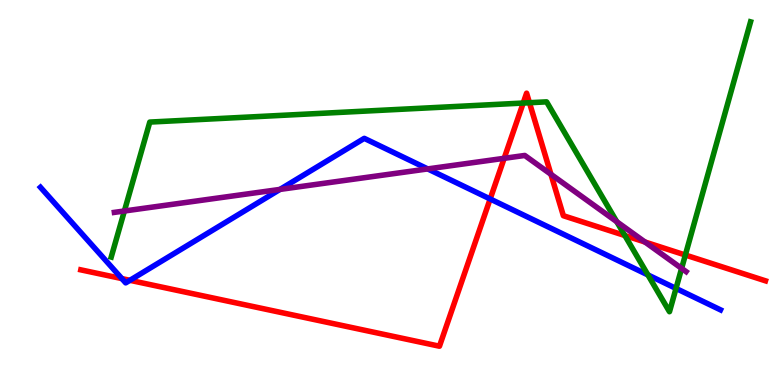[{'lines': ['blue', 'red'], 'intersections': [{'x': 1.57, 'y': 2.76}, {'x': 1.68, 'y': 2.72}, {'x': 6.32, 'y': 4.83}]}, {'lines': ['green', 'red'], 'intersections': [{'x': 6.75, 'y': 7.32}, {'x': 6.83, 'y': 7.33}, {'x': 8.06, 'y': 3.88}, {'x': 8.84, 'y': 3.38}]}, {'lines': ['purple', 'red'], 'intersections': [{'x': 6.51, 'y': 5.89}, {'x': 7.11, 'y': 5.47}, {'x': 8.32, 'y': 3.71}]}, {'lines': ['blue', 'green'], 'intersections': [{'x': 8.36, 'y': 2.86}, {'x': 8.72, 'y': 2.51}]}, {'lines': ['blue', 'purple'], 'intersections': [{'x': 3.61, 'y': 5.08}, {'x': 5.52, 'y': 5.61}]}, {'lines': ['green', 'purple'], 'intersections': [{'x': 1.61, 'y': 4.52}, {'x': 7.96, 'y': 4.24}, {'x': 8.79, 'y': 3.03}]}]